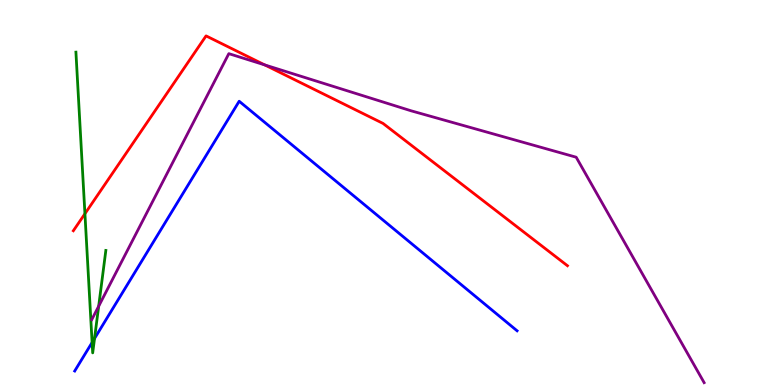[{'lines': ['blue', 'red'], 'intersections': []}, {'lines': ['green', 'red'], 'intersections': [{'x': 1.1, 'y': 4.45}]}, {'lines': ['purple', 'red'], 'intersections': [{'x': 3.42, 'y': 8.31}]}, {'lines': ['blue', 'green'], 'intersections': [{'x': 1.19, 'y': 1.1}, {'x': 1.22, 'y': 1.21}]}, {'lines': ['blue', 'purple'], 'intersections': []}, {'lines': ['green', 'purple'], 'intersections': [{'x': 1.27, 'y': 2.05}]}]